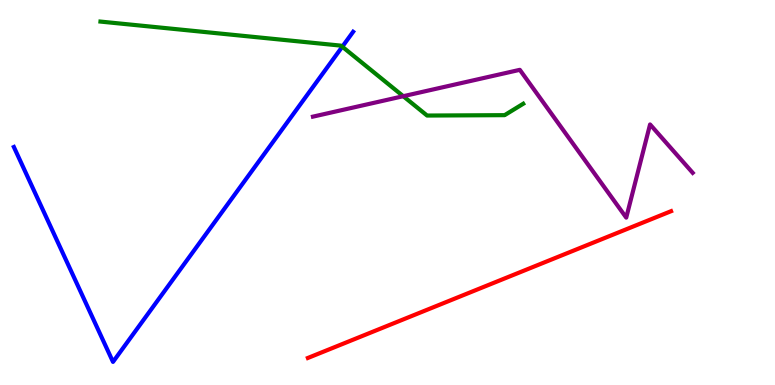[{'lines': ['blue', 'red'], 'intersections': []}, {'lines': ['green', 'red'], 'intersections': []}, {'lines': ['purple', 'red'], 'intersections': []}, {'lines': ['blue', 'green'], 'intersections': [{'x': 4.42, 'y': 8.79}]}, {'lines': ['blue', 'purple'], 'intersections': []}, {'lines': ['green', 'purple'], 'intersections': [{'x': 5.2, 'y': 7.5}]}]